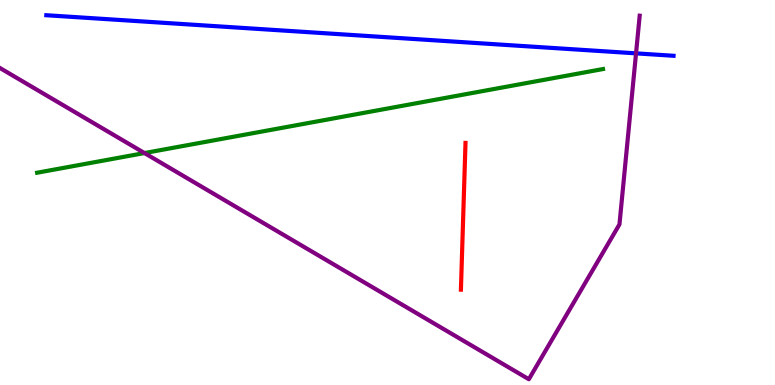[{'lines': ['blue', 'red'], 'intersections': []}, {'lines': ['green', 'red'], 'intersections': []}, {'lines': ['purple', 'red'], 'intersections': []}, {'lines': ['blue', 'green'], 'intersections': []}, {'lines': ['blue', 'purple'], 'intersections': [{'x': 8.21, 'y': 8.61}]}, {'lines': ['green', 'purple'], 'intersections': [{'x': 1.86, 'y': 6.02}]}]